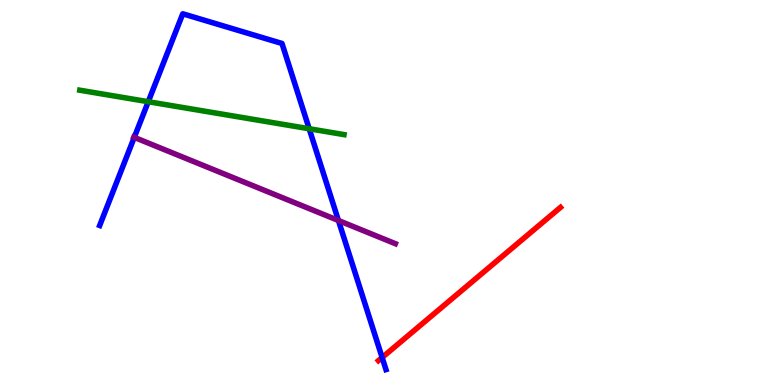[{'lines': ['blue', 'red'], 'intersections': [{'x': 4.93, 'y': 0.714}]}, {'lines': ['green', 'red'], 'intersections': []}, {'lines': ['purple', 'red'], 'intersections': []}, {'lines': ['blue', 'green'], 'intersections': [{'x': 1.91, 'y': 7.36}, {'x': 3.99, 'y': 6.66}]}, {'lines': ['blue', 'purple'], 'intersections': [{'x': 1.73, 'y': 6.43}, {'x': 4.37, 'y': 4.27}]}, {'lines': ['green', 'purple'], 'intersections': []}]